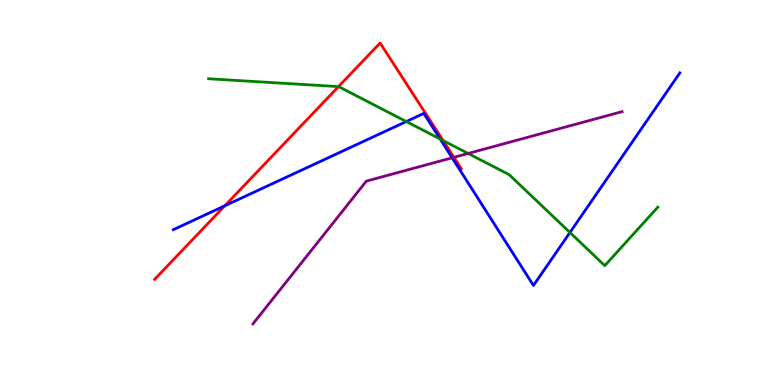[{'lines': ['blue', 'red'], 'intersections': [{'x': 2.9, 'y': 4.66}]}, {'lines': ['green', 'red'], 'intersections': [{'x': 4.37, 'y': 7.75}, {'x': 5.72, 'y': 6.35}]}, {'lines': ['purple', 'red'], 'intersections': [{'x': 5.86, 'y': 5.91}]}, {'lines': ['blue', 'green'], 'intersections': [{'x': 5.24, 'y': 6.84}, {'x': 5.68, 'y': 6.39}, {'x': 7.35, 'y': 3.96}]}, {'lines': ['blue', 'purple'], 'intersections': [{'x': 5.83, 'y': 5.9}]}, {'lines': ['green', 'purple'], 'intersections': [{'x': 6.04, 'y': 6.01}]}]